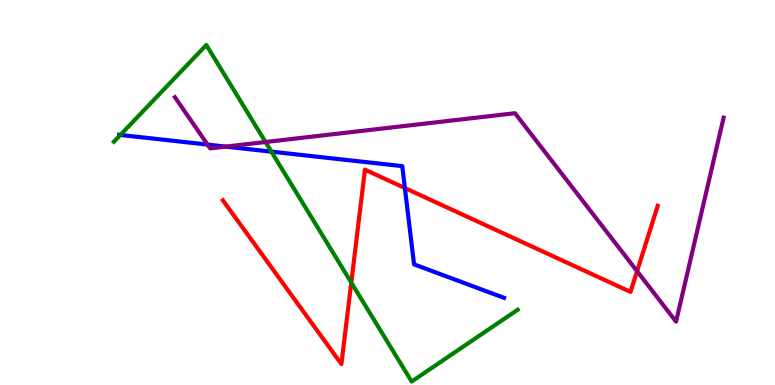[{'lines': ['blue', 'red'], 'intersections': [{'x': 5.22, 'y': 5.12}]}, {'lines': ['green', 'red'], 'intersections': [{'x': 4.53, 'y': 2.66}]}, {'lines': ['purple', 'red'], 'intersections': [{'x': 8.22, 'y': 2.96}]}, {'lines': ['blue', 'green'], 'intersections': [{'x': 1.55, 'y': 6.49}, {'x': 3.5, 'y': 6.06}]}, {'lines': ['blue', 'purple'], 'intersections': [{'x': 2.68, 'y': 6.24}, {'x': 2.91, 'y': 6.19}]}, {'lines': ['green', 'purple'], 'intersections': [{'x': 3.43, 'y': 6.31}]}]